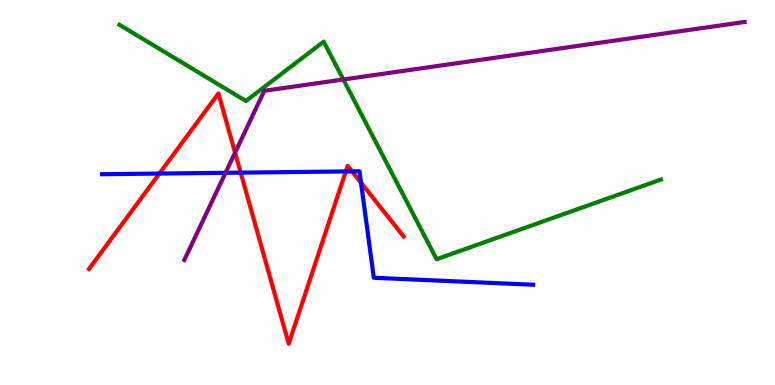[{'lines': ['blue', 'red'], 'intersections': [{'x': 2.06, 'y': 5.49}, {'x': 3.11, 'y': 5.52}, {'x': 4.46, 'y': 5.55}, {'x': 4.54, 'y': 5.55}, {'x': 4.66, 'y': 5.25}]}, {'lines': ['green', 'red'], 'intersections': []}, {'lines': ['purple', 'red'], 'intersections': [{'x': 3.03, 'y': 6.03}]}, {'lines': ['blue', 'green'], 'intersections': []}, {'lines': ['blue', 'purple'], 'intersections': [{'x': 2.91, 'y': 5.51}]}, {'lines': ['green', 'purple'], 'intersections': [{'x': 4.43, 'y': 7.94}]}]